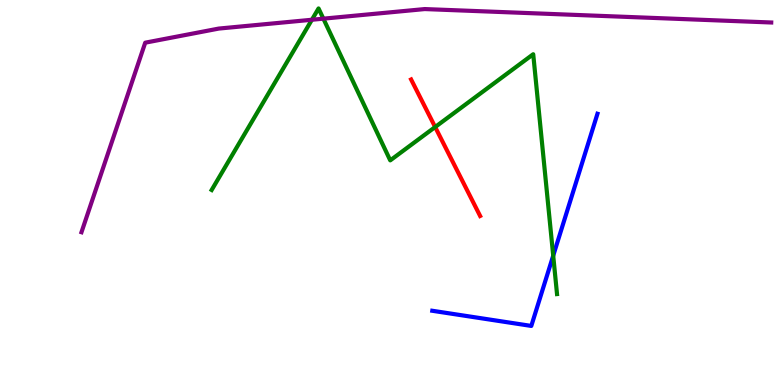[{'lines': ['blue', 'red'], 'intersections': []}, {'lines': ['green', 'red'], 'intersections': [{'x': 5.61, 'y': 6.7}]}, {'lines': ['purple', 'red'], 'intersections': []}, {'lines': ['blue', 'green'], 'intersections': [{'x': 7.14, 'y': 3.36}]}, {'lines': ['blue', 'purple'], 'intersections': []}, {'lines': ['green', 'purple'], 'intersections': [{'x': 4.02, 'y': 9.49}, {'x': 4.17, 'y': 9.52}]}]